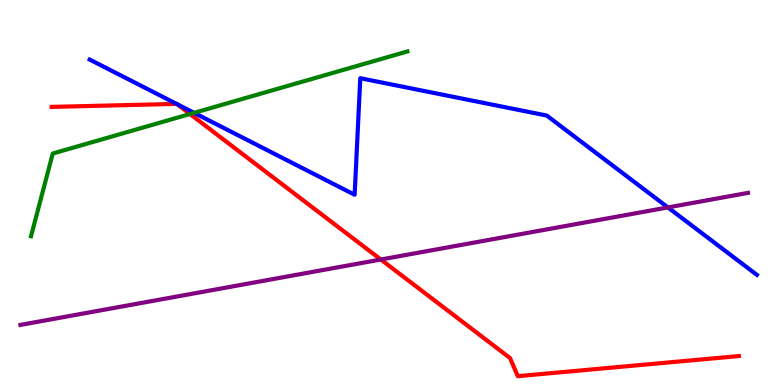[{'lines': ['blue', 'red'], 'intersections': [{'x': 2.28, 'y': 7.3}, {'x': 2.29, 'y': 7.29}]}, {'lines': ['green', 'red'], 'intersections': [{'x': 2.45, 'y': 7.04}]}, {'lines': ['purple', 'red'], 'intersections': [{'x': 4.91, 'y': 3.26}]}, {'lines': ['blue', 'green'], 'intersections': [{'x': 2.5, 'y': 7.07}]}, {'lines': ['blue', 'purple'], 'intersections': [{'x': 8.62, 'y': 4.61}]}, {'lines': ['green', 'purple'], 'intersections': []}]